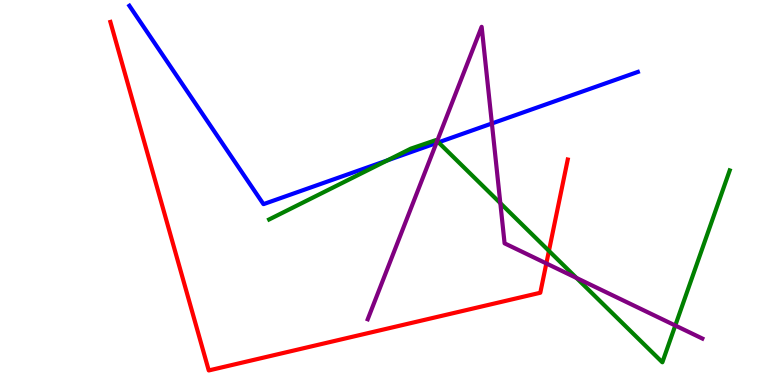[{'lines': ['blue', 'red'], 'intersections': []}, {'lines': ['green', 'red'], 'intersections': [{'x': 7.08, 'y': 3.48}]}, {'lines': ['purple', 'red'], 'intersections': [{'x': 7.05, 'y': 3.16}]}, {'lines': ['blue', 'green'], 'intersections': [{'x': 5.0, 'y': 5.83}, {'x': 5.66, 'y': 6.3}]}, {'lines': ['blue', 'purple'], 'intersections': [{'x': 5.63, 'y': 6.28}, {'x': 6.35, 'y': 6.79}]}, {'lines': ['green', 'purple'], 'intersections': [{'x': 5.64, 'y': 6.34}, {'x': 6.46, 'y': 4.72}, {'x': 7.44, 'y': 2.78}, {'x': 8.71, 'y': 1.55}]}]